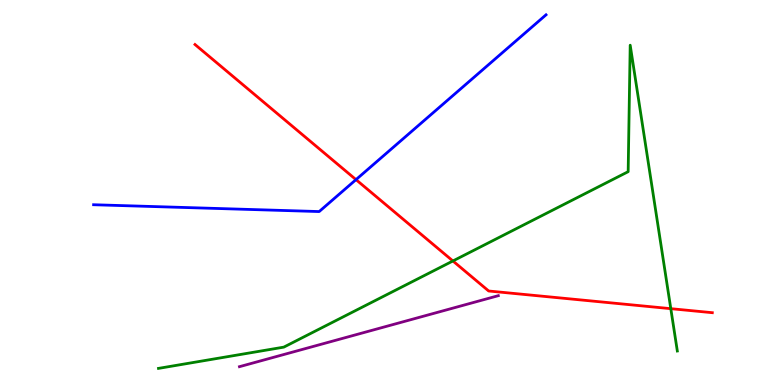[{'lines': ['blue', 'red'], 'intersections': [{'x': 4.59, 'y': 5.33}]}, {'lines': ['green', 'red'], 'intersections': [{'x': 5.84, 'y': 3.22}, {'x': 8.66, 'y': 1.98}]}, {'lines': ['purple', 'red'], 'intersections': []}, {'lines': ['blue', 'green'], 'intersections': []}, {'lines': ['blue', 'purple'], 'intersections': []}, {'lines': ['green', 'purple'], 'intersections': []}]